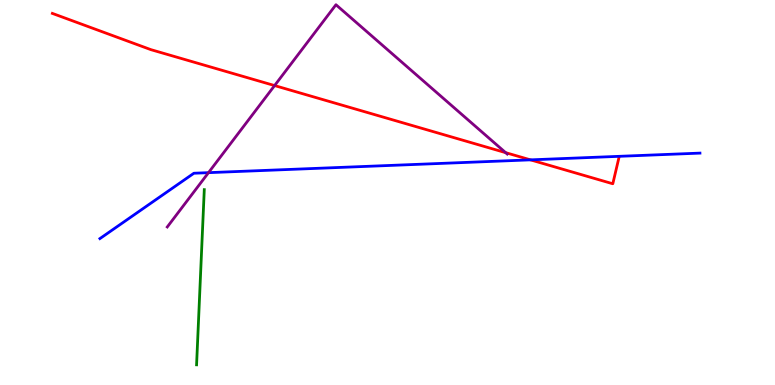[{'lines': ['blue', 'red'], 'intersections': [{'x': 6.84, 'y': 5.85}]}, {'lines': ['green', 'red'], 'intersections': []}, {'lines': ['purple', 'red'], 'intersections': [{'x': 3.54, 'y': 7.78}, {'x': 6.52, 'y': 6.04}]}, {'lines': ['blue', 'green'], 'intersections': []}, {'lines': ['blue', 'purple'], 'intersections': [{'x': 2.69, 'y': 5.52}]}, {'lines': ['green', 'purple'], 'intersections': []}]